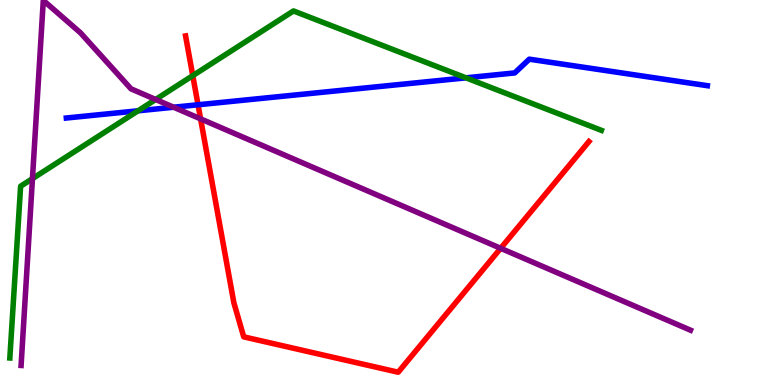[{'lines': ['blue', 'red'], 'intersections': [{'x': 2.56, 'y': 7.28}]}, {'lines': ['green', 'red'], 'intersections': [{'x': 2.49, 'y': 8.04}]}, {'lines': ['purple', 'red'], 'intersections': [{'x': 2.59, 'y': 6.91}, {'x': 6.46, 'y': 3.55}]}, {'lines': ['blue', 'green'], 'intersections': [{'x': 1.78, 'y': 7.12}, {'x': 6.01, 'y': 7.98}]}, {'lines': ['blue', 'purple'], 'intersections': [{'x': 2.24, 'y': 7.21}]}, {'lines': ['green', 'purple'], 'intersections': [{'x': 0.419, 'y': 5.36}, {'x': 2.01, 'y': 7.42}]}]